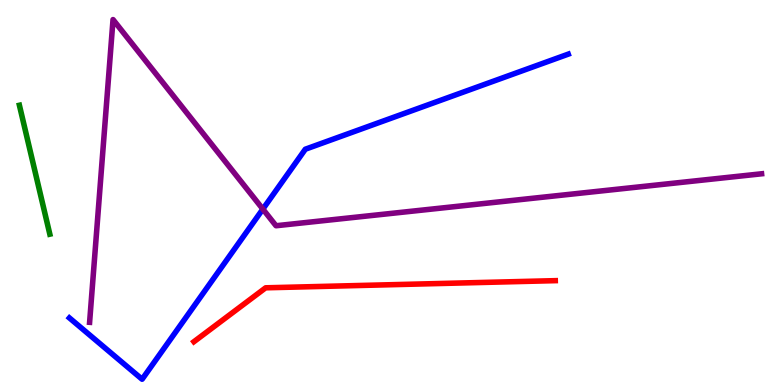[{'lines': ['blue', 'red'], 'intersections': []}, {'lines': ['green', 'red'], 'intersections': []}, {'lines': ['purple', 'red'], 'intersections': []}, {'lines': ['blue', 'green'], 'intersections': []}, {'lines': ['blue', 'purple'], 'intersections': [{'x': 3.39, 'y': 4.57}]}, {'lines': ['green', 'purple'], 'intersections': []}]